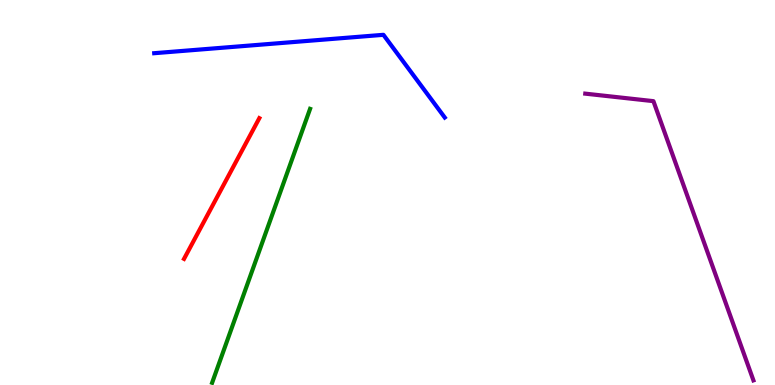[{'lines': ['blue', 'red'], 'intersections': []}, {'lines': ['green', 'red'], 'intersections': []}, {'lines': ['purple', 'red'], 'intersections': []}, {'lines': ['blue', 'green'], 'intersections': []}, {'lines': ['blue', 'purple'], 'intersections': []}, {'lines': ['green', 'purple'], 'intersections': []}]